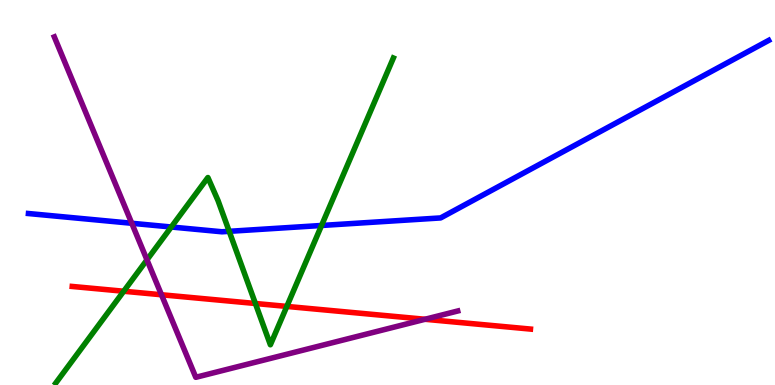[{'lines': ['blue', 'red'], 'intersections': []}, {'lines': ['green', 'red'], 'intersections': [{'x': 1.6, 'y': 2.44}, {'x': 3.3, 'y': 2.12}, {'x': 3.7, 'y': 2.04}]}, {'lines': ['purple', 'red'], 'intersections': [{'x': 2.08, 'y': 2.34}, {'x': 5.48, 'y': 1.71}]}, {'lines': ['blue', 'green'], 'intersections': [{'x': 2.21, 'y': 4.1}, {'x': 2.96, 'y': 3.99}, {'x': 4.15, 'y': 4.14}]}, {'lines': ['blue', 'purple'], 'intersections': [{'x': 1.7, 'y': 4.2}]}, {'lines': ['green', 'purple'], 'intersections': [{'x': 1.9, 'y': 3.25}]}]